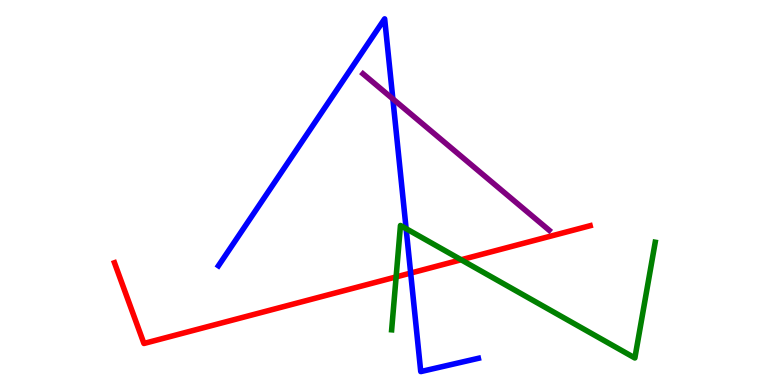[{'lines': ['blue', 'red'], 'intersections': [{'x': 5.3, 'y': 2.91}]}, {'lines': ['green', 'red'], 'intersections': [{'x': 5.11, 'y': 2.81}, {'x': 5.95, 'y': 3.25}]}, {'lines': ['purple', 'red'], 'intersections': []}, {'lines': ['blue', 'green'], 'intersections': [{'x': 5.24, 'y': 4.06}]}, {'lines': ['blue', 'purple'], 'intersections': [{'x': 5.07, 'y': 7.43}]}, {'lines': ['green', 'purple'], 'intersections': []}]